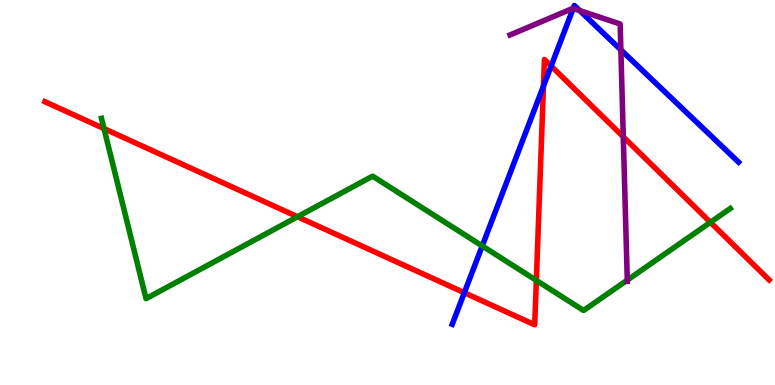[{'lines': ['blue', 'red'], 'intersections': [{'x': 5.99, 'y': 2.4}, {'x': 7.01, 'y': 7.76}, {'x': 7.11, 'y': 8.29}]}, {'lines': ['green', 'red'], 'intersections': [{'x': 1.34, 'y': 6.66}, {'x': 3.84, 'y': 4.37}, {'x': 6.92, 'y': 2.72}, {'x': 9.17, 'y': 4.23}]}, {'lines': ['purple', 'red'], 'intersections': [{'x': 8.04, 'y': 6.45}]}, {'lines': ['blue', 'green'], 'intersections': [{'x': 6.22, 'y': 3.61}]}, {'lines': ['blue', 'purple'], 'intersections': [{'x': 7.4, 'y': 9.78}, {'x': 7.48, 'y': 9.73}, {'x': 8.01, 'y': 8.7}]}, {'lines': ['green', 'purple'], 'intersections': [{'x': 8.09, 'y': 2.72}]}]